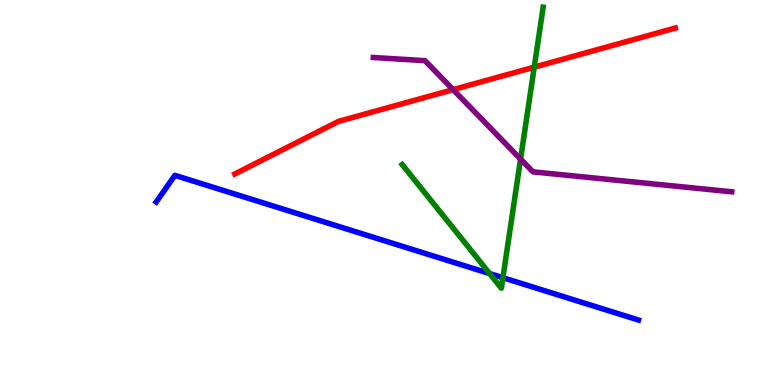[{'lines': ['blue', 'red'], 'intersections': []}, {'lines': ['green', 'red'], 'intersections': [{'x': 6.89, 'y': 8.26}]}, {'lines': ['purple', 'red'], 'intersections': [{'x': 5.85, 'y': 7.67}]}, {'lines': ['blue', 'green'], 'intersections': [{'x': 6.32, 'y': 2.89}, {'x': 6.49, 'y': 2.79}]}, {'lines': ['blue', 'purple'], 'intersections': []}, {'lines': ['green', 'purple'], 'intersections': [{'x': 6.72, 'y': 5.87}]}]